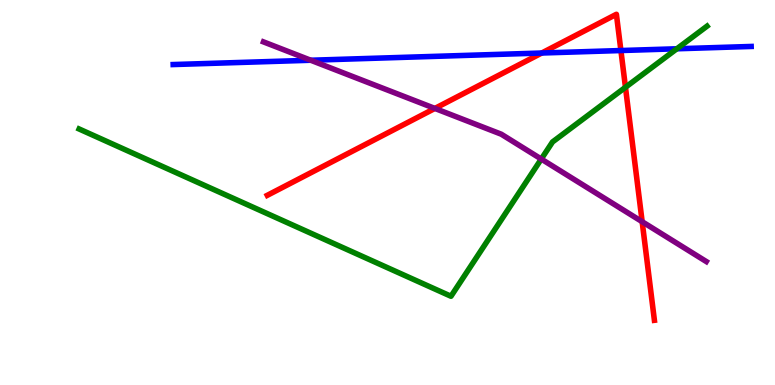[{'lines': ['blue', 'red'], 'intersections': [{'x': 6.99, 'y': 8.62}, {'x': 8.01, 'y': 8.69}]}, {'lines': ['green', 'red'], 'intersections': [{'x': 8.07, 'y': 7.73}]}, {'lines': ['purple', 'red'], 'intersections': [{'x': 5.61, 'y': 7.18}, {'x': 8.29, 'y': 4.24}]}, {'lines': ['blue', 'green'], 'intersections': [{'x': 8.73, 'y': 8.73}]}, {'lines': ['blue', 'purple'], 'intersections': [{'x': 4.01, 'y': 8.44}]}, {'lines': ['green', 'purple'], 'intersections': [{'x': 6.98, 'y': 5.87}]}]